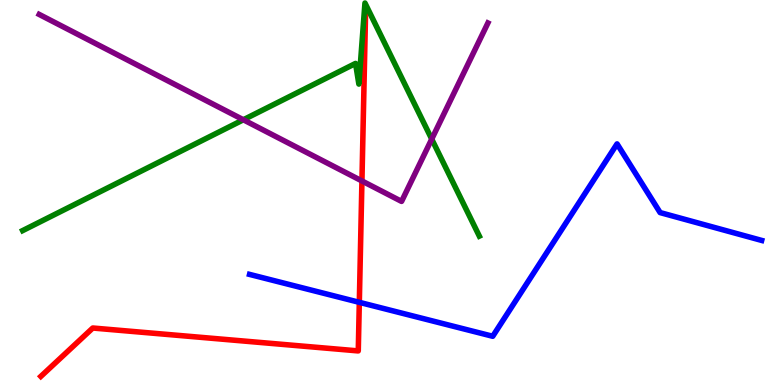[{'lines': ['blue', 'red'], 'intersections': [{'x': 4.64, 'y': 2.15}]}, {'lines': ['green', 'red'], 'intersections': []}, {'lines': ['purple', 'red'], 'intersections': [{'x': 4.67, 'y': 5.3}]}, {'lines': ['blue', 'green'], 'intersections': []}, {'lines': ['blue', 'purple'], 'intersections': []}, {'lines': ['green', 'purple'], 'intersections': [{'x': 3.14, 'y': 6.89}, {'x': 5.57, 'y': 6.39}]}]